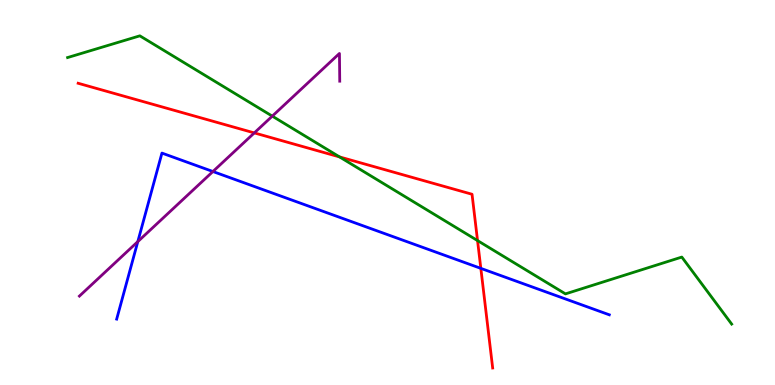[{'lines': ['blue', 'red'], 'intersections': [{'x': 6.2, 'y': 3.03}]}, {'lines': ['green', 'red'], 'intersections': [{'x': 4.38, 'y': 5.92}, {'x': 6.16, 'y': 3.75}]}, {'lines': ['purple', 'red'], 'intersections': [{'x': 3.28, 'y': 6.55}]}, {'lines': ['blue', 'green'], 'intersections': []}, {'lines': ['blue', 'purple'], 'intersections': [{'x': 1.78, 'y': 3.72}, {'x': 2.75, 'y': 5.54}]}, {'lines': ['green', 'purple'], 'intersections': [{'x': 3.51, 'y': 6.98}]}]